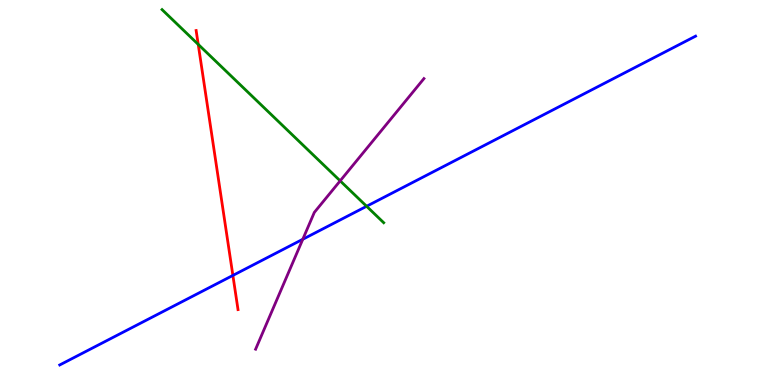[{'lines': ['blue', 'red'], 'intersections': [{'x': 3.0, 'y': 2.85}]}, {'lines': ['green', 'red'], 'intersections': [{'x': 2.56, 'y': 8.85}]}, {'lines': ['purple', 'red'], 'intersections': []}, {'lines': ['blue', 'green'], 'intersections': [{'x': 4.73, 'y': 4.64}]}, {'lines': ['blue', 'purple'], 'intersections': [{'x': 3.91, 'y': 3.79}]}, {'lines': ['green', 'purple'], 'intersections': [{'x': 4.39, 'y': 5.3}]}]